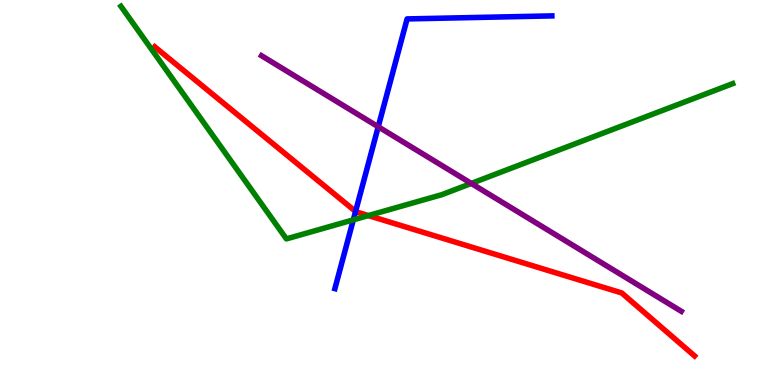[{'lines': ['blue', 'red'], 'intersections': [{'x': 4.59, 'y': 4.51}]}, {'lines': ['green', 'red'], 'intersections': [{'x': 4.75, 'y': 4.4}]}, {'lines': ['purple', 'red'], 'intersections': []}, {'lines': ['blue', 'green'], 'intersections': [{'x': 4.56, 'y': 4.29}]}, {'lines': ['blue', 'purple'], 'intersections': [{'x': 4.88, 'y': 6.71}]}, {'lines': ['green', 'purple'], 'intersections': [{'x': 6.08, 'y': 5.24}]}]